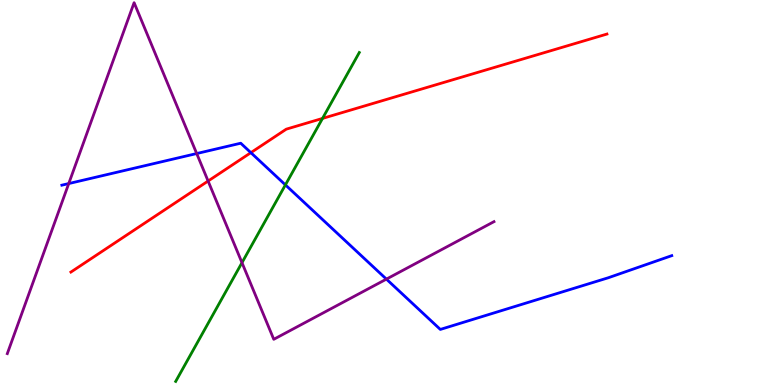[{'lines': ['blue', 'red'], 'intersections': [{'x': 3.24, 'y': 6.03}]}, {'lines': ['green', 'red'], 'intersections': [{'x': 4.16, 'y': 6.92}]}, {'lines': ['purple', 'red'], 'intersections': [{'x': 2.69, 'y': 5.3}]}, {'lines': ['blue', 'green'], 'intersections': [{'x': 3.68, 'y': 5.2}]}, {'lines': ['blue', 'purple'], 'intersections': [{'x': 0.887, 'y': 5.23}, {'x': 2.54, 'y': 6.01}, {'x': 4.99, 'y': 2.75}]}, {'lines': ['green', 'purple'], 'intersections': [{'x': 3.12, 'y': 3.18}]}]